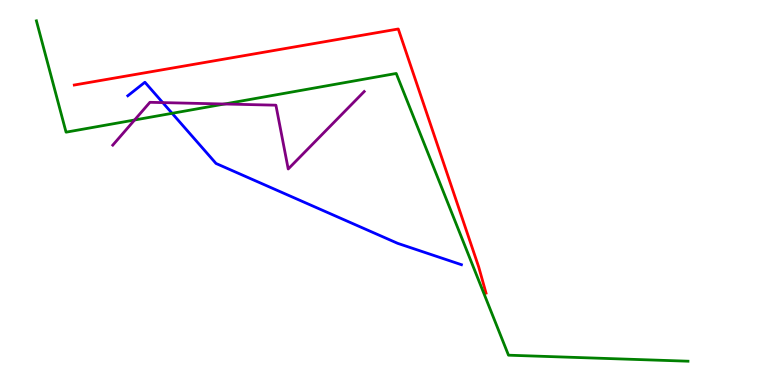[{'lines': ['blue', 'red'], 'intersections': []}, {'lines': ['green', 'red'], 'intersections': []}, {'lines': ['purple', 'red'], 'intersections': []}, {'lines': ['blue', 'green'], 'intersections': [{'x': 2.22, 'y': 7.06}]}, {'lines': ['blue', 'purple'], 'intersections': [{'x': 2.1, 'y': 7.33}]}, {'lines': ['green', 'purple'], 'intersections': [{'x': 1.74, 'y': 6.88}, {'x': 2.9, 'y': 7.3}]}]